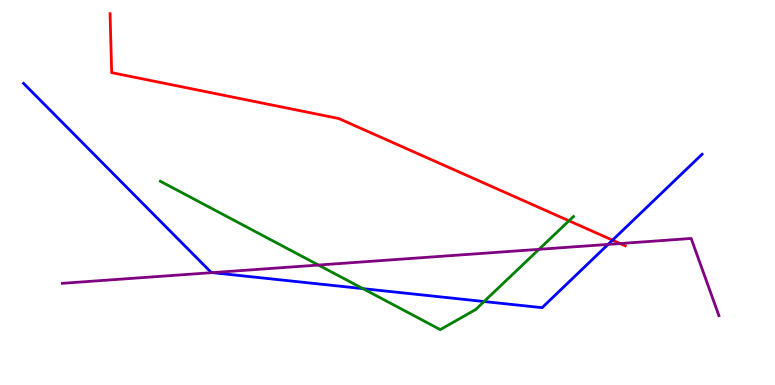[{'lines': ['blue', 'red'], 'intersections': [{'x': 7.9, 'y': 3.76}]}, {'lines': ['green', 'red'], 'intersections': [{'x': 7.34, 'y': 4.26}]}, {'lines': ['purple', 'red'], 'intersections': [{'x': 8.0, 'y': 3.67}]}, {'lines': ['blue', 'green'], 'intersections': [{'x': 4.68, 'y': 2.5}, {'x': 6.25, 'y': 2.17}]}, {'lines': ['blue', 'purple'], 'intersections': [{'x': 2.74, 'y': 2.92}, {'x': 7.85, 'y': 3.65}]}, {'lines': ['green', 'purple'], 'intersections': [{'x': 4.11, 'y': 3.12}, {'x': 6.95, 'y': 3.52}]}]